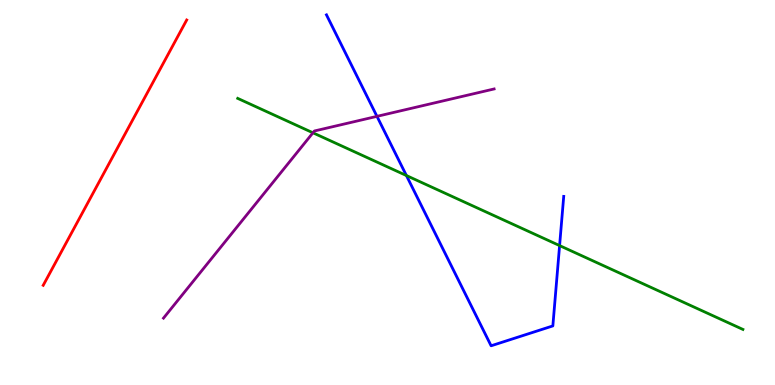[{'lines': ['blue', 'red'], 'intersections': []}, {'lines': ['green', 'red'], 'intersections': []}, {'lines': ['purple', 'red'], 'intersections': []}, {'lines': ['blue', 'green'], 'intersections': [{'x': 5.24, 'y': 5.44}, {'x': 7.22, 'y': 3.62}]}, {'lines': ['blue', 'purple'], 'intersections': [{'x': 4.86, 'y': 6.98}]}, {'lines': ['green', 'purple'], 'intersections': [{'x': 4.04, 'y': 6.55}]}]